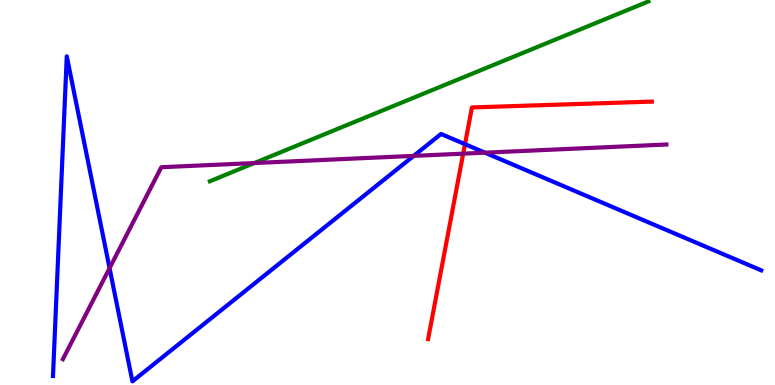[{'lines': ['blue', 'red'], 'intersections': [{'x': 6.0, 'y': 6.26}]}, {'lines': ['green', 'red'], 'intersections': []}, {'lines': ['purple', 'red'], 'intersections': [{'x': 5.98, 'y': 6.01}]}, {'lines': ['blue', 'green'], 'intersections': []}, {'lines': ['blue', 'purple'], 'intersections': [{'x': 1.41, 'y': 3.03}, {'x': 5.34, 'y': 5.95}, {'x': 6.26, 'y': 6.03}]}, {'lines': ['green', 'purple'], 'intersections': [{'x': 3.28, 'y': 5.77}]}]